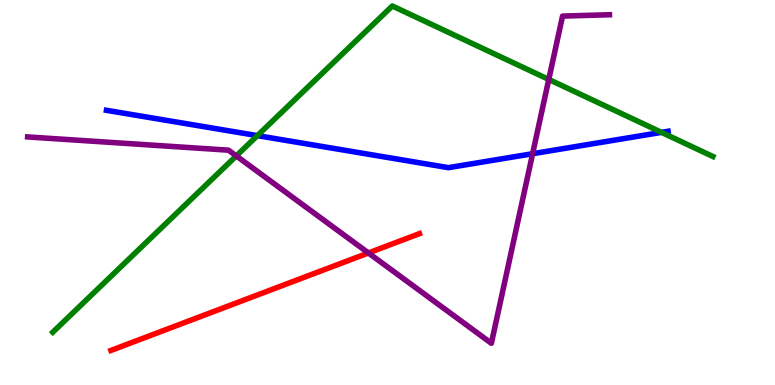[{'lines': ['blue', 'red'], 'intersections': []}, {'lines': ['green', 'red'], 'intersections': []}, {'lines': ['purple', 'red'], 'intersections': [{'x': 4.75, 'y': 3.43}]}, {'lines': ['blue', 'green'], 'intersections': [{'x': 3.32, 'y': 6.48}, {'x': 8.54, 'y': 6.56}]}, {'lines': ['blue', 'purple'], 'intersections': [{'x': 6.87, 'y': 6.01}]}, {'lines': ['green', 'purple'], 'intersections': [{'x': 3.05, 'y': 5.95}, {'x': 7.08, 'y': 7.94}]}]